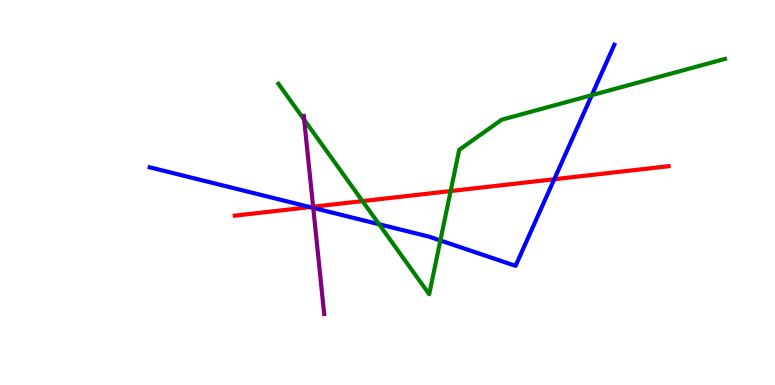[{'lines': ['blue', 'red'], 'intersections': [{'x': 4.0, 'y': 4.62}, {'x': 7.15, 'y': 5.34}]}, {'lines': ['green', 'red'], 'intersections': [{'x': 4.68, 'y': 4.78}, {'x': 5.81, 'y': 5.04}]}, {'lines': ['purple', 'red'], 'intersections': [{'x': 4.04, 'y': 4.63}]}, {'lines': ['blue', 'green'], 'intersections': [{'x': 4.89, 'y': 4.18}, {'x': 5.68, 'y': 3.75}, {'x': 7.64, 'y': 7.53}]}, {'lines': ['blue', 'purple'], 'intersections': [{'x': 4.04, 'y': 4.6}]}, {'lines': ['green', 'purple'], 'intersections': [{'x': 3.92, 'y': 6.89}]}]